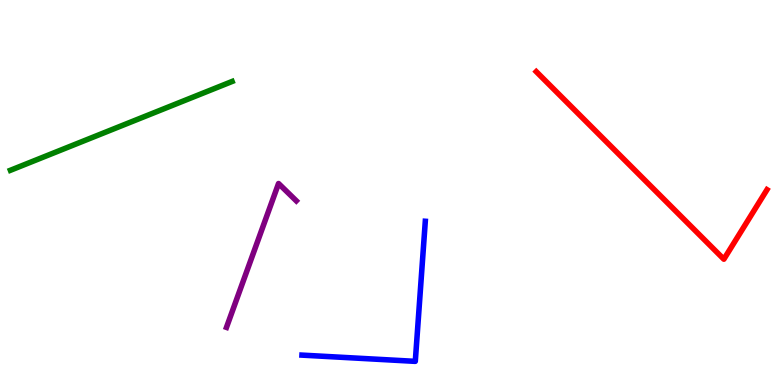[{'lines': ['blue', 'red'], 'intersections': []}, {'lines': ['green', 'red'], 'intersections': []}, {'lines': ['purple', 'red'], 'intersections': []}, {'lines': ['blue', 'green'], 'intersections': []}, {'lines': ['blue', 'purple'], 'intersections': []}, {'lines': ['green', 'purple'], 'intersections': []}]